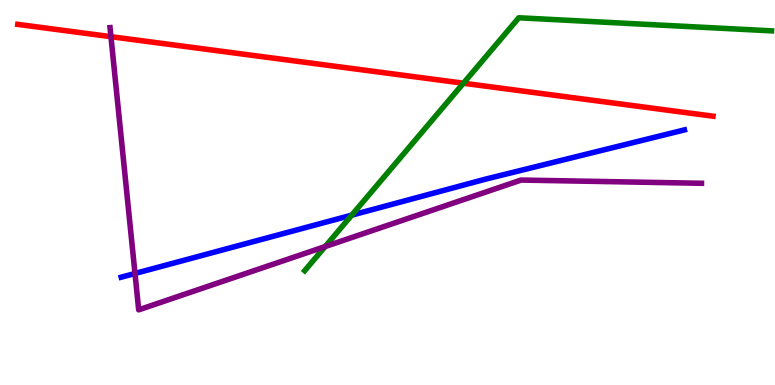[{'lines': ['blue', 'red'], 'intersections': []}, {'lines': ['green', 'red'], 'intersections': [{'x': 5.98, 'y': 7.84}]}, {'lines': ['purple', 'red'], 'intersections': [{'x': 1.43, 'y': 9.05}]}, {'lines': ['blue', 'green'], 'intersections': [{'x': 4.54, 'y': 4.41}]}, {'lines': ['blue', 'purple'], 'intersections': [{'x': 1.74, 'y': 2.9}]}, {'lines': ['green', 'purple'], 'intersections': [{'x': 4.2, 'y': 3.6}]}]